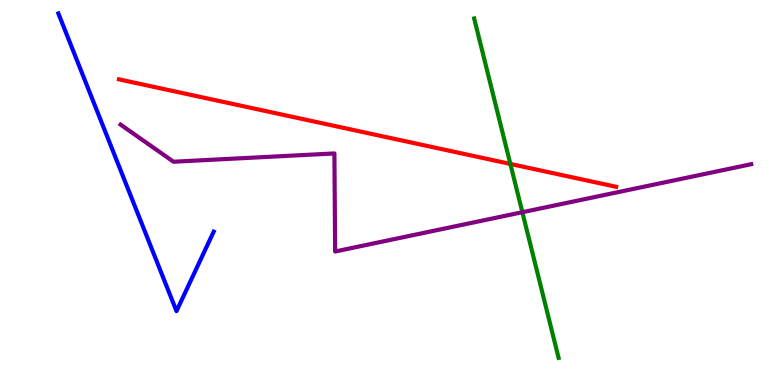[{'lines': ['blue', 'red'], 'intersections': []}, {'lines': ['green', 'red'], 'intersections': [{'x': 6.59, 'y': 5.74}]}, {'lines': ['purple', 'red'], 'intersections': []}, {'lines': ['blue', 'green'], 'intersections': []}, {'lines': ['blue', 'purple'], 'intersections': []}, {'lines': ['green', 'purple'], 'intersections': [{'x': 6.74, 'y': 4.49}]}]